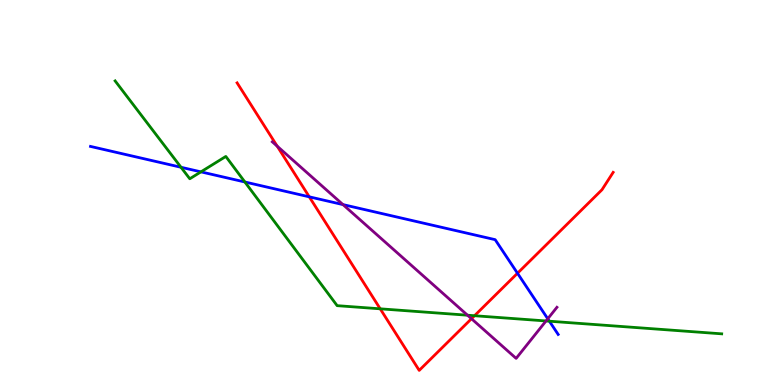[{'lines': ['blue', 'red'], 'intersections': [{'x': 3.99, 'y': 4.89}, {'x': 6.68, 'y': 2.9}]}, {'lines': ['green', 'red'], 'intersections': [{'x': 4.91, 'y': 1.98}, {'x': 6.12, 'y': 1.8}]}, {'lines': ['purple', 'red'], 'intersections': [{'x': 3.58, 'y': 6.2}, {'x': 6.08, 'y': 1.72}]}, {'lines': ['blue', 'green'], 'intersections': [{'x': 2.34, 'y': 5.66}, {'x': 2.59, 'y': 5.54}, {'x': 3.16, 'y': 5.27}, {'x': 7.09, 'y': 1.66}]}, {'lines': ['blue', 'purple'], 'intersections': [{'x': 4.43, 'y': 4.69}, {'x': 7.07, 'y': 1.72}]}, {'lines': ['green', 'purple'], 'intersections': [{'x': 6.03, 'y': 1.81}, {'x': 7.05, 'y': 1.66}]}]